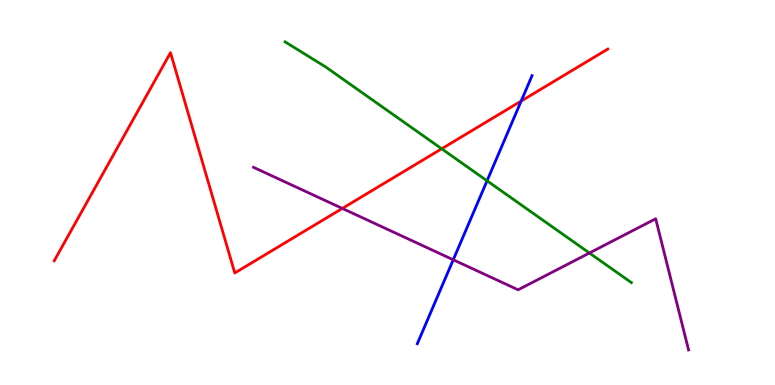[{'lines': ['blue', 'red'], 'intersections': [{'x': 6.72, 'y': 7.38}]}, {'lines': ['green', 'red'], 'intersections': [{'x': 5.7, 'y': 6.14}]}, {'lines': ['purple', 'red'], 'intersections': [{'x': 4.42, 'y': 4.59}]}, {'lines': ['blue', 'green'], 'intersections': [{'x': 6.28, 'y': 5.3}]}, {'lines': ['blue', 'purple'], 'intersections': [{'x': 5.85, 'y': 3.25}]}, {'lines': ['green', 'purple'], 'intersections': [{'x': 7.61, 'y': 3.43}]}]